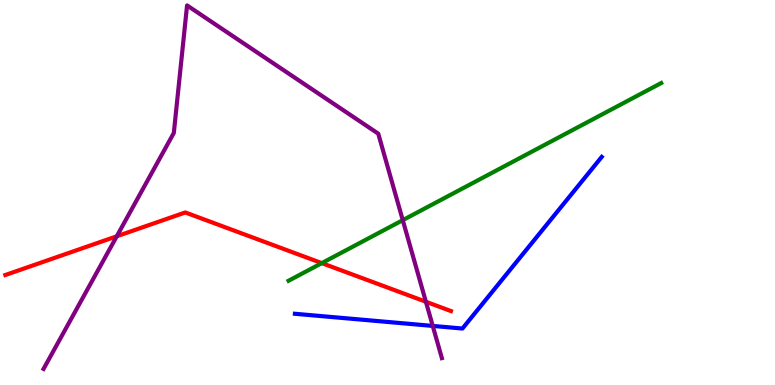[{'lines': ['blue', 'red'], 'intersections': []}, {'lines': ['green', 'red'], 'intersections': [{'x': 4.15, 'y': 3.17}]}, {'lines': ['purple', 'red'], 'intersections': [{'x': 1.51, 'y': 3.86}, {'x': 5.5, 'y': 2.16}]}, {'lines': ['blue', 'green'], 'intersections': []}, {'lines': ['blue', 'purple'], 'intersections': [{'x': 5.58, 'y': 1.53}]}, {'lines': ['green', 'purple'], 'intersections': [{'x': 5.2, 'y': 4.28}]}]